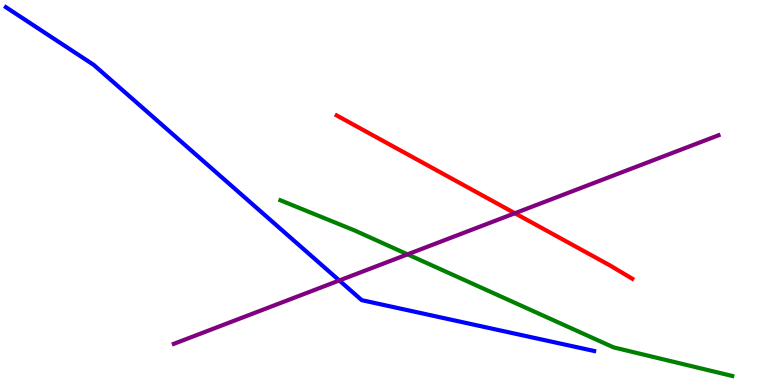[{'lines': ['blue', 'red'], 'intersections': []}, {'lines': ['green', 'red'], 'intersections': []}, {'lines': ['purple', 'red'], 'intersections': [{'x': 6.64, 'y': 4.46}]}, {'lines': ['blue', 'green'], 'intersections': []}, {'lines': ['blue', 'purple'], 'intersections': [{'x': 4.38, 'y': 2.72}]}, {'lines': ['green', 'purple'], 'intersections': [{'x': 5.26, 'y': 3.39}]}]